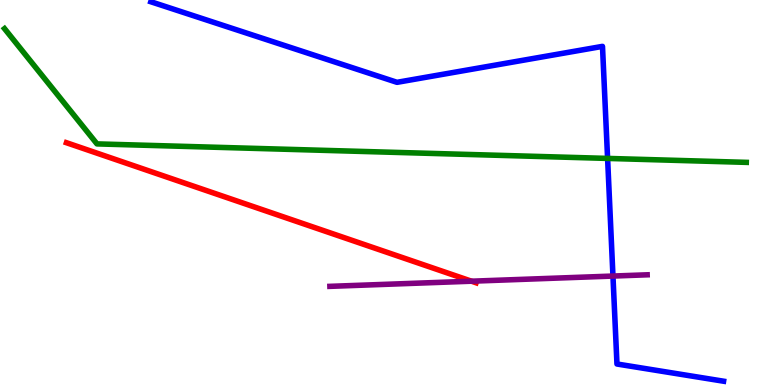[{'lines': ['blue', 'red'], 'intersections': []}, {'lines': ['green', 'red'], 'intersections': []}, {'lines': ['purple', 'red'], 'intersections': [{'x': 6.08, 'y': 2.7}]}, {'lines': ['blue', 'green'], 'intersections': [{'x': 7.84, 'y': 5.89}]}, {'lines': ['blue', 'purple'], 'intersections': [{'x': 7.91, 'y': 2.83}]}, {'lines': ['green', 'purple'], 'intersections': []}]